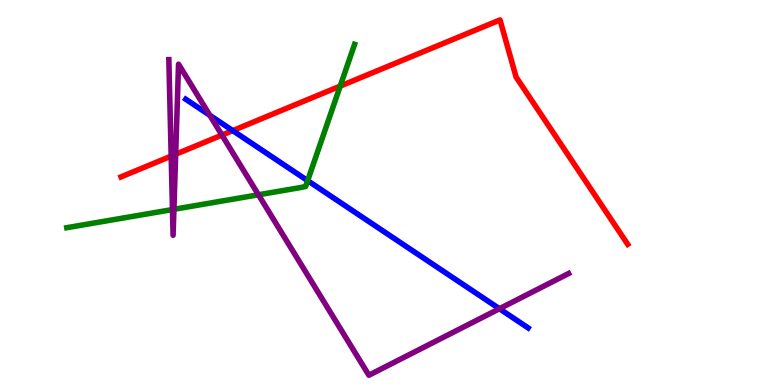[{'lines': ['blue', 'red'], 'intersections': [{'x': 3.0, 'y': 6.61}]}, {'lines': ['green', 'red'], 'intersections': [{'x': 4.39, 'y': 7.76}]}, {'lines': ['purple', 'red'], 'intersections': [{'x': 2.21, 'y': 5.95}, {'x': 2.27, 'y': 5.99}, {'x': 2.86, 'y': 6.49}]}, {'lines': ['blue', 'green'], 'intersections': [{'x': 3.97, 'y': 5.31}]}, {'lines': ['blue', 'purple'], 'intersections': [{'x': 2.71, 'y': 7.01}, {'x': 6.44, 'y': 1.98}]}, {'lines': ['green', 'purple'], 'intersections': [{'x': 2.23, 'y': 4.56}, {'x': 2.24, 'y': 4.56}, {'x': 3.33, 'y': 4.94}]}]